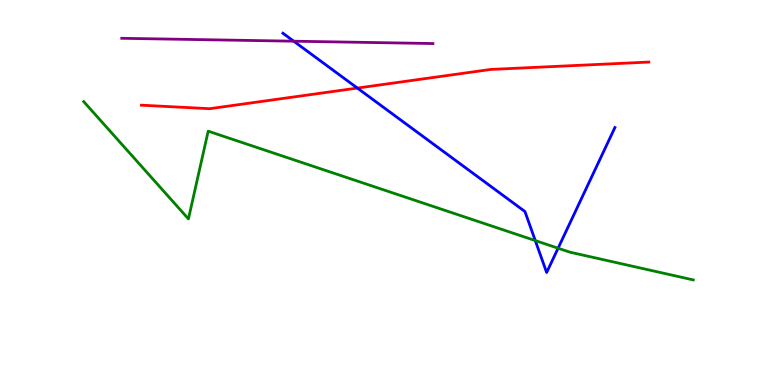[{'lines': ['blue', 'red'], 'intersections': [{'x': 4.61, 'y': 7.71}]}, {'lines': ['green', 'red'], 'intersections': []}, {'lines': ['purple', 'red'], 'intersections': []}, {'lines': ['blue', 'green'], 'intersections': [{'x': 6.91, 'y': 3.75}, {'x': 7.2, 'y': 3.55}]}, {'lines': ['blue', 'purple'], 'intersections': [{'x': 3.79, 'y': 8.93}]}, {'lines': ['green', 'purple'], 'intersections': []}]